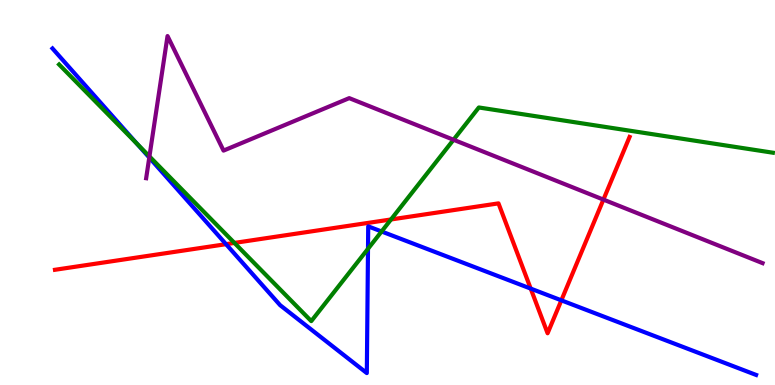[{'lines': ['blue', 'red'], 'intersections': [{'x': 2.92, 'y': 3.66}, {'x': 6.85, 'y': 2.5}, {'x': 7.24, 'y': 2.2}]}, {'lines': ['green', 'red'], 'intersections': [{'x': 3.02, 'y': 3.69}, {'x': 5.05, 'y': 4.3}]}, {'lines': ['purple', 'red'], 'intersections': [{'x': 7.79, 'y': 4.82}]}, {'lines': ['blue', 'green'], 'intersections': [{'x': 1.77, 'y': 6.26}, {'x': 4.75, 'y': 3.54}, {'x': 4.92, 'y': 3.99}]}, {'lines': ['blue', 'purple'], 'intersections': [{'x': 1.93, 'y': 5.91}]}, {'lines': ['green', 'purple'], 'intersections': [{'x': 1.93, 'y': 5.94}, {'x': 5.85, 'y': 6.37}]}]